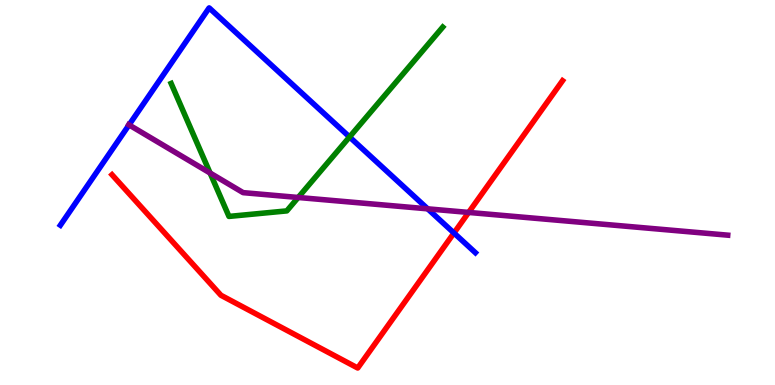[{'lines': ['blue', 'red'], 'intersections': [{'x': 5.86, 'y': 3.95}]}, {'lines': ['green', 'red'], 'intersections': []}, {'lines': ['purple', 'red'], 'intersections': [{'x': 6.05, 'y': 4.48}]}, {'lines': ['blue', 'green'], 'intersections': [{'x': 4.51, 'y': 6.44}]}, {'lines': ['blue', 'purple'], 'intersections': [{'x': 1.66, 'y': 6.76}, {'x': 5.52, 'y': 4.58}]}, {'lines': ['green', 'purple'], 'intersections': [{'x': 2.71, 'y': 5.51}, {'x': 3.85, 'y': 4.87}]}]